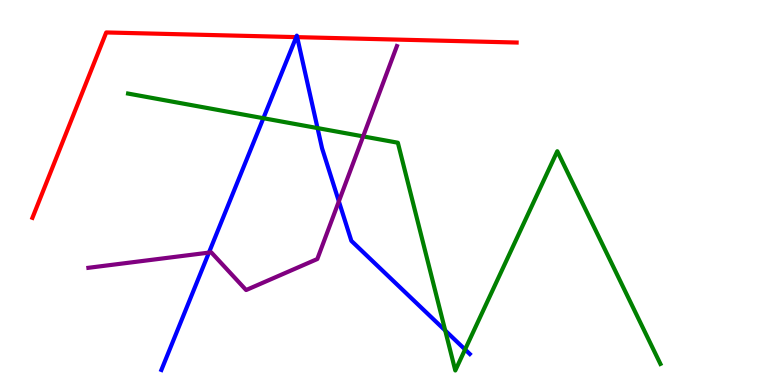[{'lines': ['blue', 'red'], 'intersections': [{'x': 3.82, 'y': 9.04}, {'x': 3.83, 'y': 9.04}]}, {'lines': ['green', 'red'], 'intersections': []}, {'lines': ['purple', 'red'], 'intersections': []}, {'lines': ['blue', 'green'], 'intersections': [{'x': 3.4, 'y': 6.93}, {'x': 4.1, 'y': 6.67}, {'x': 5.74, 'y': 1.42}, {'x': 6.0, 'y': 0.923}]}, {'lines': ['blue', 'purple'], 'intersections': [{'x': 2.7, 'y': 3.44}, {'x': 4.37, 'y': 4.77}]}, {'lines': ['green', 'purple'], 'intersections': [{'x': 4.69, 'y': 6.46}]}]